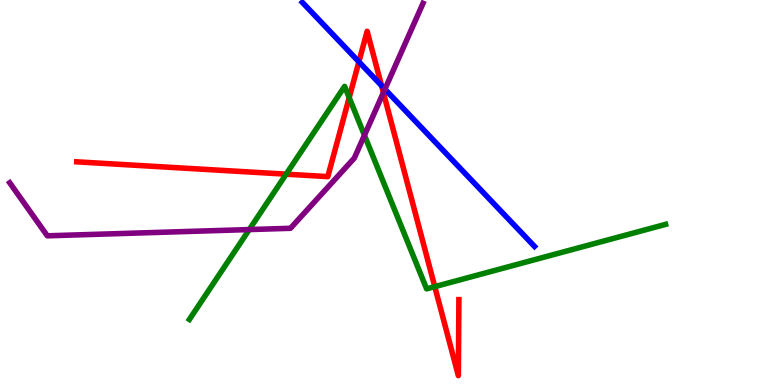[{'lines': ['blue', 'red'], 'intersections': [{'x': 4.63, 'y': 8.39}, {'x': 4.92, 'y': 7.78}]}, {'lines': ['green', 'red'], 'intersections': [{'x': 3.69, 'y': 5.48}, {'x': 4.51, 'y': 7.46}, {'x': 5.61, 'y': 2.55}]}, {'lines': ['purple', 'red'], 'intersections': [{'x': 4.95, 'y': 7.59}]}, {'lines': ['blue', 'green'], 'intersections': []}, {'lines': ['blue', 'purple'], 'intersections': [{'x': 4.97, 'y': 7.68}]}, {'lines': ['green', 'purple'], 'intersections': [{'x': 3.22, 'y': 4.04}, {'x': 4.7, 'y': 6.49}]}]